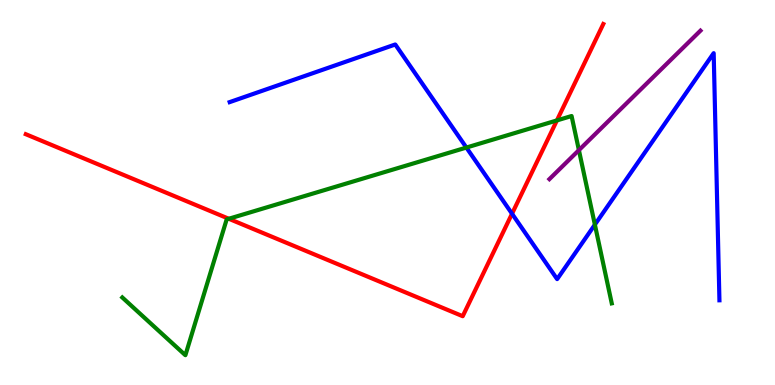[{'lines': ['blue', 'red'], 'intersections': [{'x': 6.61, 'y': 4.45}]}, {'lines': ['green', 'red'], 'intersections': [{'x': 2.95, 'y': 4.32}, {'x': 7.19, 'y': 6.87}]}, {'lines': ['purple', 'red'], 'intersections': []}, {'lines': ['blue', 'green'], 'intersections': [{'x': 6.02, 'y': 6.17}, {'x': 7.68, 'y': 4.16}]}, {'lines': ['blue', 'purple'], 'intersections': []}, {'lines': ['green', 'purple'], 'intersections': [{'x': 7.47, 'y': 6.1}]}]